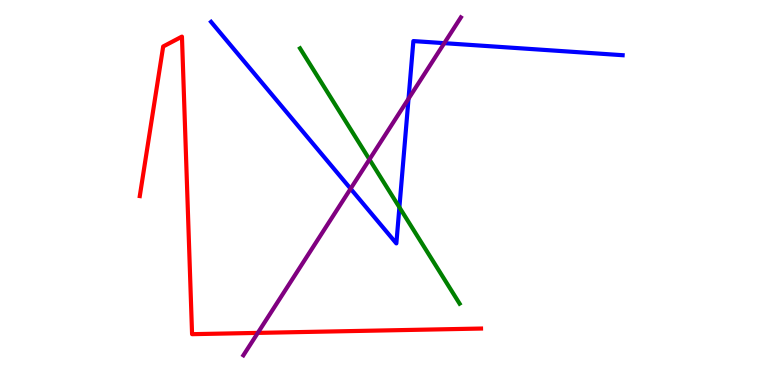[{'lines': ['blue', 'red'], 'intersections': []}, {'lines': ['green', 'red'], 'intersections': []}, {'lines': ['purple', 'red'], 'intersections': [{'x': 3.33, 'y': 1.35}]}, {'lines': ['blue', 'green'], 'intersections': [{'x': 5.15, 'y': 4.62}]}, {'lines': ['blue', 'purple'], 'intersections': [{'x': 4.52, 'y': 5.1}, {'x': 5.27, 'y': 7.44}, {'x': 5.73, 'y': 8.88}]}, {'lines': ['green', 'purple'], 'intersections': [{'x': 4.77, 'y': 5.86}]}]